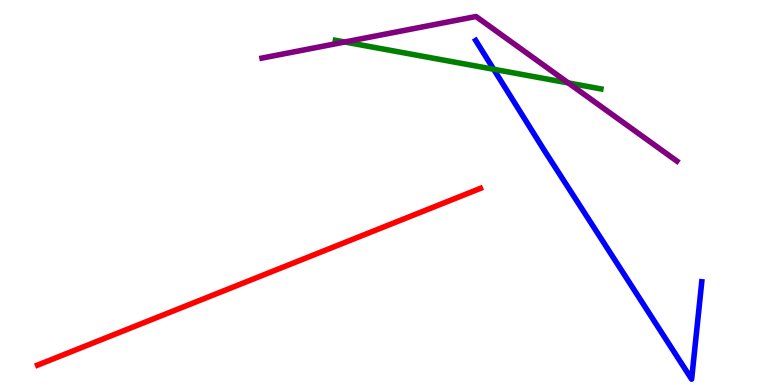[{'lines': ['blue', 'red'], 'intersections': []}, {'lines': ['green', 'red'], 'intersections': []}, {'lines': ['purple', 'red'], 'intersections': []}, {'lines': ['blue', 'green'], 'intersections': [{'x': 6.37, 'y': 8.2}]}, {'lines': ['blue', 'purple'], 'intersections': []}, {'lines': ['green', 'purple'], 'intersections': [{'x': 4.45, 'y': 8.91}, {'x': 7.33, 'y': 7.85}]}]